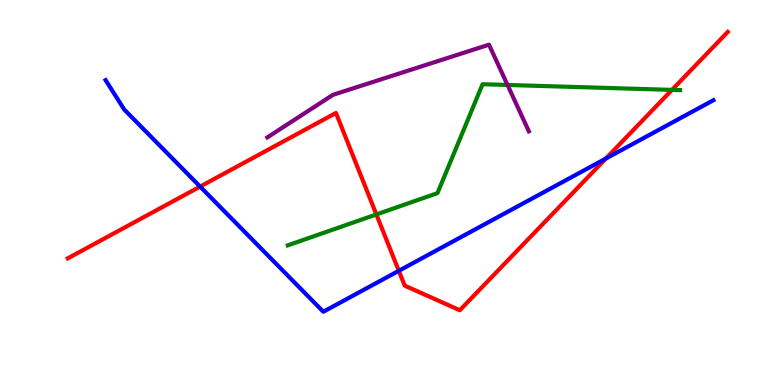[{'lines': ['blue', 'red'], 'intersections': [{'x': 2.58, 'y': 5.15}, {'x': 5.15, 'y': 2.97}, {'x': 7.82, 'y': 5.88}]}, {'lines': ['green', 'red'], 'intersections': [{'x': 4.86, 'y': 4.43}, {'x': 8.67, 'y': 7.67}]}, {'lines': ['purple', 'red'], 'intersections': []}, {'lines': ['blue', 'green'], 'intersections': []}, {'lines': ['blue', 'purple'], 'intersections': []}, {'lines': ['green', 'purple'], 'intersections': [{'x': 6.55, 'y': 7.79}]}]